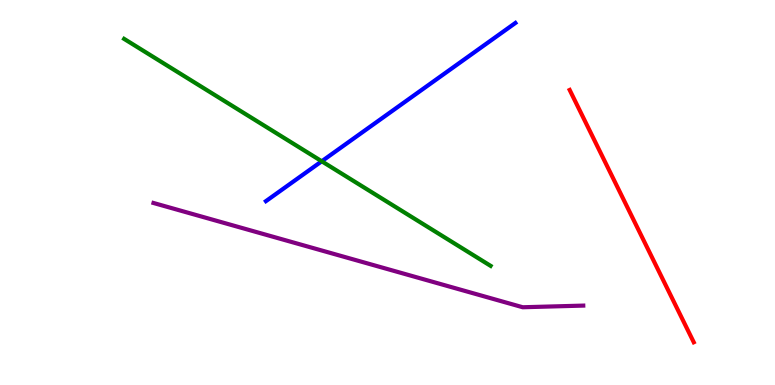[{'lines': ['blue', 'red'], 'intersections': []}, {'lines': ['green', 'red'], 'intersections': []}, {'lines': ['purple', 'red'], 'intersections': []}, {'lines': ['blue', 'green'], 'intersections': [{'x': 4.15, 'y': 5.81}]}, {'lines': ['blue', 'purple'], 'intersections': []}, {'lines': ['green', 'purple'], 'intersections': []}]